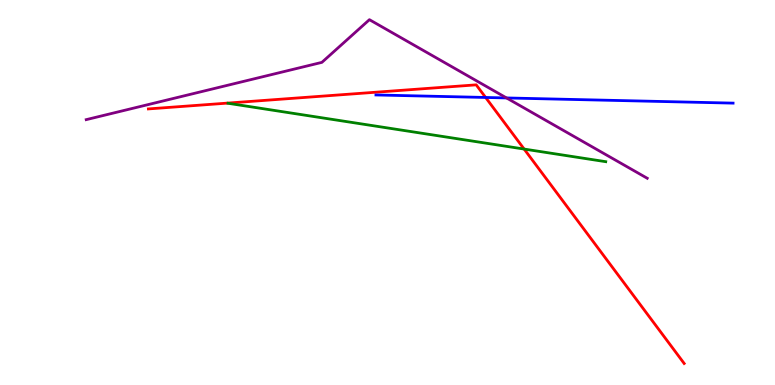[{'lines': ['blue', 'red'], 'intersections': [{'x': 6.27, 'y': 7.47}]}, {'lines': ['green', 'red'], 'intersections': [{'x': 6.76, 'y': 6.13}]}, {'lines': ['purple', 'red'], 'intersections': []}, {'lines': ['blue', 'green'], 'intersections': []}, {'lines': ['blue', 'purple'], 'intersections': [{'x': 6.54, 'y': 7.46}]}, {'lines': ['green', 'purple'], 'intersections': []}]